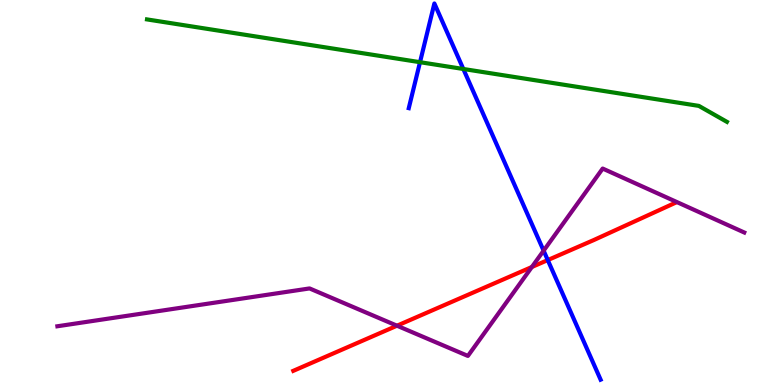[{'lines': ['blue', 'red'], 'intersections': [{'x': 7.07, 'y': 3.24}]}, {'lines': ['green', 'red'], 'intersections': []}, {'lines': ['purple', 'red'], 'intersections': [{'x': 5.12, 'y': 1.54}, {'x': 6.86, 'y': 3.07}]}, {'lines': ['blue', 'green'], 'intersections': [{'x': 5.42, 'y': 8.38}, {'x': 5.98, 'y': 8.21}]}, {'lines': ['blue', 'purple'], 'intersections': [{'x': 7.01, 'y': 3.49}]}, {'lines': ['green', 'purple'], 'intersections': []}]